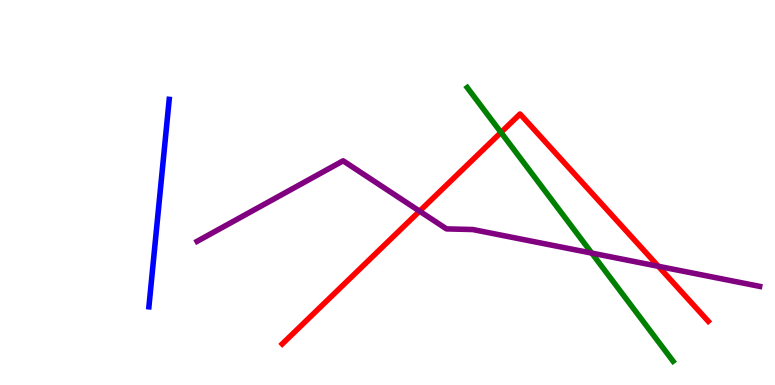[{'lines': ['blue', 'red'], 'intersections': []}, {'lines': ['green', 'red'], 'intersections': [{'x': 6.46, 'y': 6.56}]}, {'lines': ['purple', 'red'], 'intersections': [{'x': 5.41, 'y': 4.52}, {'x': 8.49, 'y': 3.08}]}, {'lines': ['blue', 'green'], 'intersections': []}, {'lines': ['blue', 'purple'], 'intersections': []}, {'lines': ['green', 'purple'], 'intersections': [{'x': 7.64, 'y': 3.43}]}]